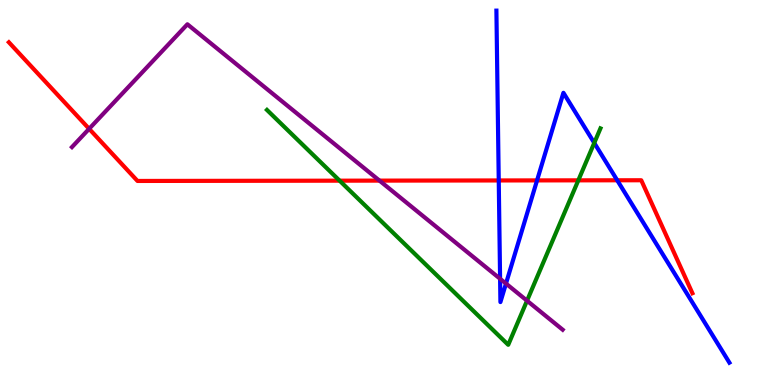[{'lines': ['blue', 'red'], 'intersections': [{'x': 6.44, 'y': 5.31}, {'x': 6.93, 'y': 5.31}, {'x': 7.96, 'y': 5.32}]}, {'lines': ['green', 'red'], 'intersections': [{'x': 4.38, 'y': 5.31}, {'x': 7.46, 'y': 5.32}]}, {'lines': ['purple', 'red'], 'intersections': [{'x': 1.15, 'y': 6.65}, {'x': 4.9, 'y': 5.31}]}, {'lines': ['blue', 'green'], 'intersections': [{'x': 7.67, 'y': 6.29}]}, {'lines': ['blue', 'purple'], 'intersections': [{'x': 6.45, 'y': 2.76}, {'x': 6.53, 'y': 2.63}]}, {'lines': ['green', 'purple'], 'intersections': [{'x': 6.8, 'y': 2.19}]}]